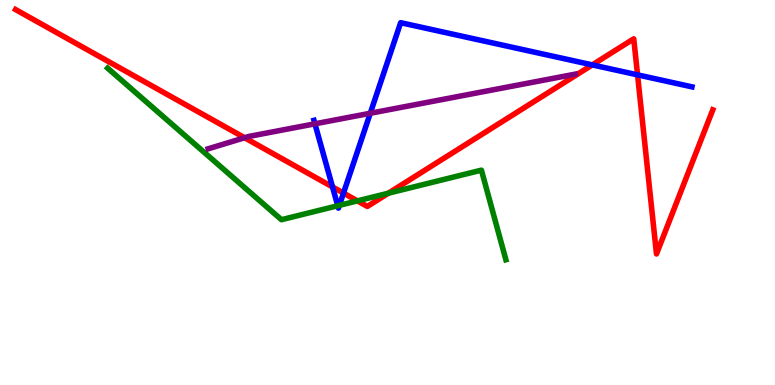[{'lines': ['blue', 'red'], 'intersections': [{'x': 4.29, 'y': 5.14}, {'x': 4.43, 'y': 4.98}, {'x': 7.64, 'y': 8.31}, {'x': 8.23, 'y': 8.06}]}, {'lines': ['green', 'red'], 'intersections': [{'x': 4.61, 'y': 4.78}, {'x': 5.01, 'y': 4.98}]}, {'lines': ['purple', 'red'], 'intersections': [{'x': 3.16, 'y': 6.42}]}, {'lines': ['blue', 'green'], 'intersections': [{'x': 4.36, 'y': 4.66}, {'x': 4.38, 'y': 4.67}]}, {'lines': ['blue', 'purple'], 'intersections': [{'x': 4.06, 'y': 6.78}, {'x': 4.78, 'y': 7.06}]}, {'lines': ['green', 'purple'], 'intersections': []}]